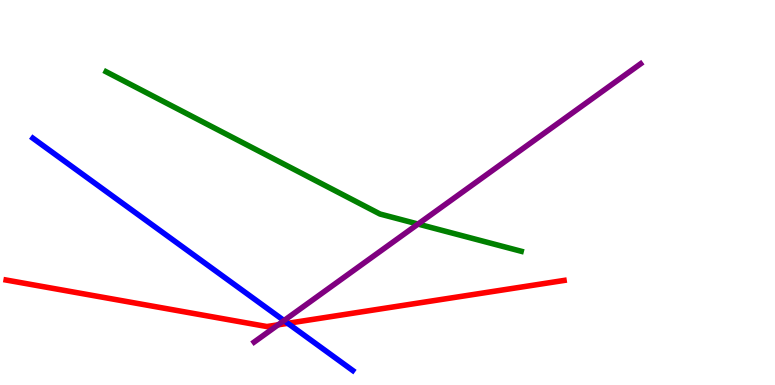[{'lines': ['blue', 'red'], 'intersections': [{'x': 3.71, 'y': 1.6}]}, {'lines': ['green', 'red'], 'intersections': []}, {'lines': ['purple', 'red'], 'intersections': [{'x': 3.59, 'y': 1.56}]}, {'lines': ['blue', 'green'], 'intersections': []}, {'lines': ['blue', 'purple'], 'intersections': [{'x': 3.66, 'y': 1.67}]}, {'lines': ['green', 'purple'], 'intersections': [{'x': 5.39, 'y': 4.18}]}]